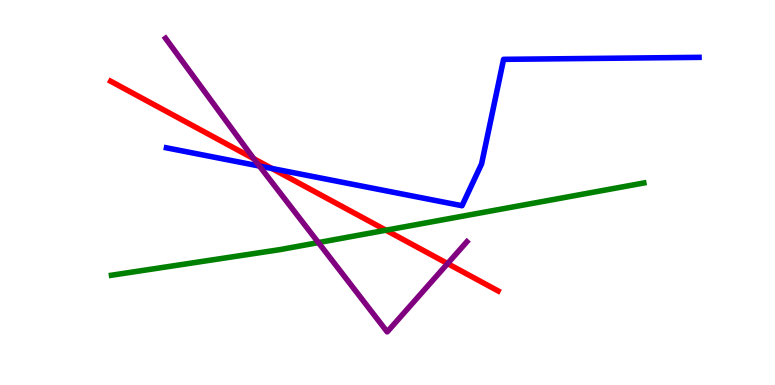[{'lines': ['blue', 'red'], 'intersections': [{'x': 3.51, 'y': 5.62}]}, {'lines': ['green', 'red'], 'intersections': [{'x': 4.98, 'y': 4.02}]}, {'lines': ['purple', 'red'], 'intersections': [{'x': 3.27, 'y': 5.88}, {'x': 5.78, 'y': 3.15}]}, {'lines': ['blue', 'green'], 'intersections': []}, {'lines': ['blue', 'purple'], 'intersections': [{'x': 3.35, 'y': 5.69}]}, {'lines': ['green', 'purple'], 'intersections': [{'x': 4.11, 'y': 3.7}]}]